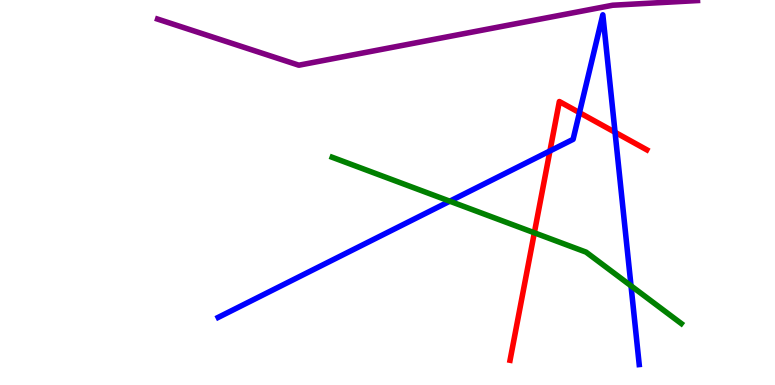[{'lines': ['blue', 'red'], 'intersections': [{'x': 7.1, 'y': 6.08}, {'x': 7.48, 'y': 7.07}, {'x': 7.94, 'y': 6.56}]}, {'lines': ['green', 'red'], 'intersections': [{'x': 6.89, 'y': 3.95}]}, {'lines': ['purple', 'red'], 'intersections': []}, {'lines': ['blue', 'green'], 'intersections': [{'x': 5.8, 'y': 4.77}, {'x': 8.14, 'y': 2.58}]}, {'lines': ['blue', 'purple'], 'intersections': []}, {'lines': ['green', 'purple'], 'intersections': []}]